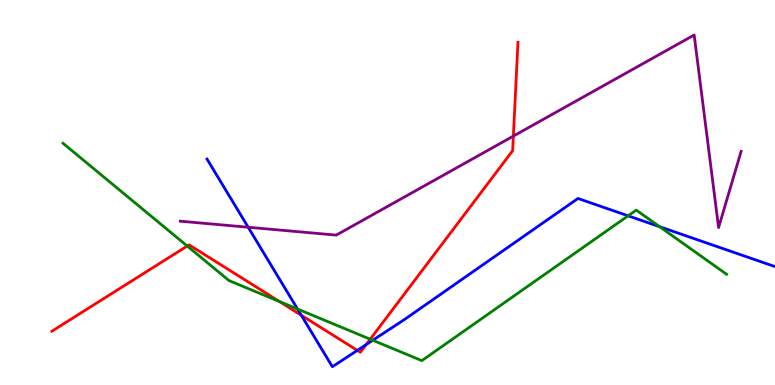[{'lines': ['blue', 'red'], 'intersections': [{'x': 3.89, 'y': 1.81}, {'x': 4.61, 'y': 0.899}, {'x': 4.72, 'y': 1.05}]}, {'lines': ['green', 'red'], 'intersections': [{'x': 2.42, 'y': 3.61}, {'x': 3.6, 'y': 2.17}, {'x': 4.78, 'y': 1.19}]}, {'lines': ['purple', 'red'], 'intersections': [{'x': 6.62, 'y': 6.47}]}, {'lines': ['blue', 'green'], 'intersections': [{'x': 3.84, 'y': 1.97}, {'x': 4.81, 'y': 1.16}, {'x': 8.1, 'y': 4.39}, {'x': 8.51, 'y': 4.11}]}, {'lines': ['blue', 'purple'], 'intersections': [{'x': 3.2, 'y': 4.1}]}, {'lines': ['green', 'purple'], 'intersections': []}]